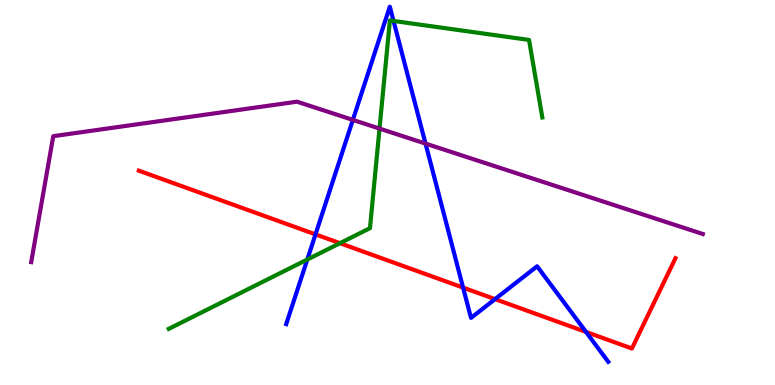[{'lines': ['blue', 'red'], 'intersections': [{'x': 4.07, 'y': 3.91}, {'x': 5.98, 'y': 2.53}, {'x': 6.39, 'y': 2.23}, {'x': 7.56, 'y': 1.38}]}, {'lines': ['green', 'red'], 'intersections': [{'x': 4.39, 'y': 3.68}]}, {'lines': ['purple', 'red'], 'intersections': []}, {'lines': ['blue', 'green'], 'intersections': [{'x': 3.97, 'y': 3.26}, {'x': 5.08, 'y': 9.46}]}, {'lines': ['blue', 'purple'], 'intersections': [{'x': 4.55, 'y': 6.89}, {'x': 5.49, 'y': 6.27}]}, {'lines': ['green', 'purple'], 'intersections': [{'x': 4.9, 'y': 6.66}]}]